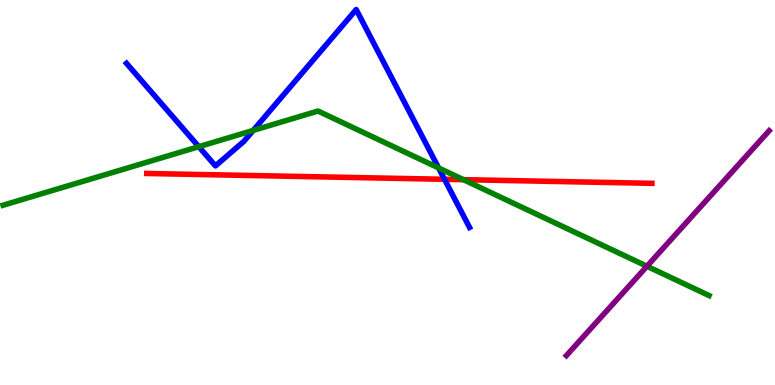[{'lines': ['blue', 'red'], 'intersections': [{'x': 5.74, 'y': 5.34}]}, {'lines': ['green', 'red'], 'intersections': [{'x': 5.98, 'y': 5.33}]}, {'lines': ['purple', 'red'], 'intersections': []}, {'lines': ['blue', 'green'], 'intersections': [{'x': 2.57, 'y': 6.19}, {'x': 3.27, 'y': 6.61}, {'x': 5.66, 'y': 5.64}]}, {'lines': ['blue', 'purple'], 'intersections': []}, {'lines': ['green', 'purple'], 'intersections': [{'x': 8.35, 'y': 3.08}]}]